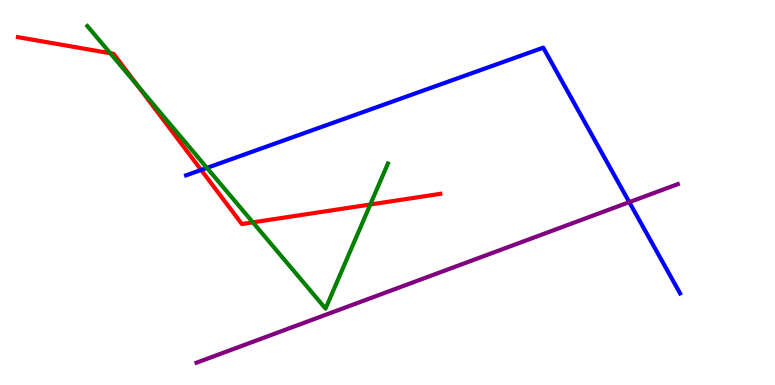[{'lines': ['blue', 'red'], 'intersections': [{'x': 2.6, 'y': 5.59}]}, {'lines': ['green', 'red'], 'intersections': [{'x': 1.42, 'y': 8.62}, {'x': 1.78, 'y': 7.77}, {'x': 3.26, 'y': 4.22}, {'x': 4.78, 'y': 4.69}]}, {'lines': ['purple', 'red'], 'intersections': []}, {'lines': ['blue', 'green'], 'intersections': [{'x': 2.67, 'y': 5.64}]}, {'lines': ['blue', 'purple'], 'intersections': [{'x': 8.12, 'y': 4.75}]}, {'lines': ['green', 'purple'], 'intersections': []}]